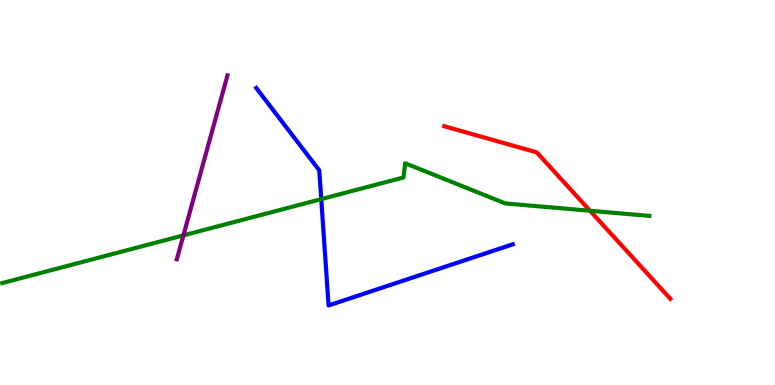[{'lines': ['blue', 'red'], 'intersections': []}, {'lines': ['green', 'red'], 'intersections': [{'x': 7.61, 'y': 4.53}]}, {'lines': ['purple', 'red'], 'intersections': []}, {'lines': ['blue', 'green'], 'intersections': [{'x': 4.15, 'y': 4.83}]}, {'lines': ['blue', 'purple'], 'intersections': []}, {'lines': ['green', 'purple'], 'intersections': [{'x': 2.37, 'y': 3.89}]}]